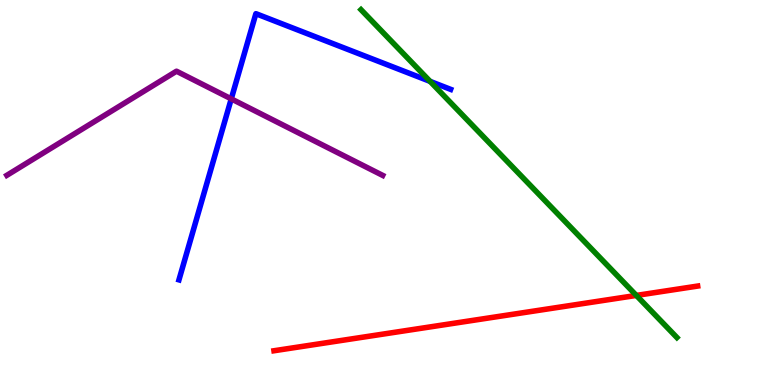[{'lines': ['blue', 'red'], 'intersections': []}, {'lines': ['green', 'red'], 'intersections': [{'x': 8.21, 'y': 2.33}]}, {'lines': ['purple', 'red'], 'intersections': []}, {'lines': ['blue', 'green'], 'intersections': [{'x': 5.55, 'y': 7.89}]}, {'lines': ['blue', 'purple'], 'intersections': [{'x': 2.98, 'y': 7.43}]}, {'lines': ['green', 'purple'], 'intersections': []}]